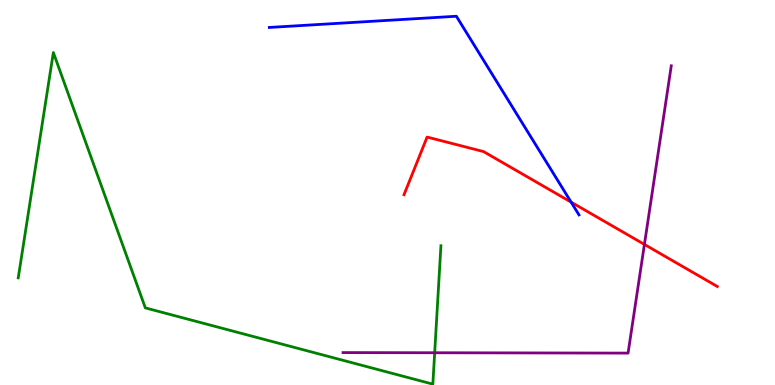[{'lines': ['blue', 'red'], 'intersections': [{'x': 7.37, 'y': 4.75}]}, {'lines': ['green', 'red'], 'intersections': []}, {'lines': ['purple', 'red'], 'intersections': [{'x': 8.32, 'y': 3.65}]}, {'lines': ['blue', 'green'], 'intersections': []}, {'lines': ['blue', 'purple'], 'intersections': []}, {'lines': ['green', 'purple'], 'intersections': [{'x': 5.61, 'y': 0.838}]}]